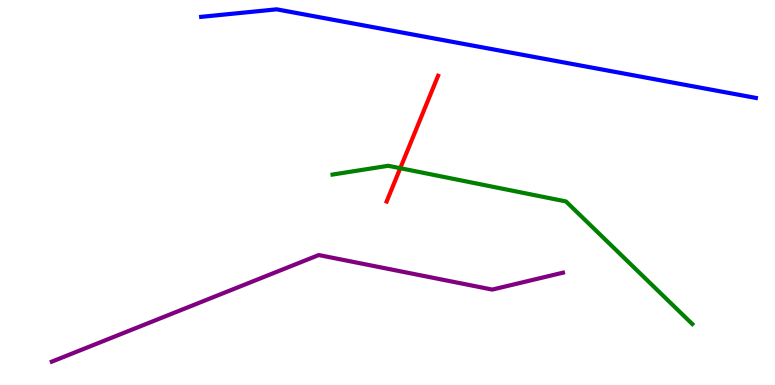[{'lines': ['blue', 'red'], 'intersections': []}, {'lines': ['green', 'red'], 'intersections': [{'x': 5.16, 'y': 5.63}]}, {'lines': ['purple', 'red'], 'intersections': []}, {'lines': ['blue', 'green'], 'intersections': []}, {'lines': ['blue', 'purple'], 'intersections': []}, {'lines': ['green', 'purple'], 'intersections': []}]